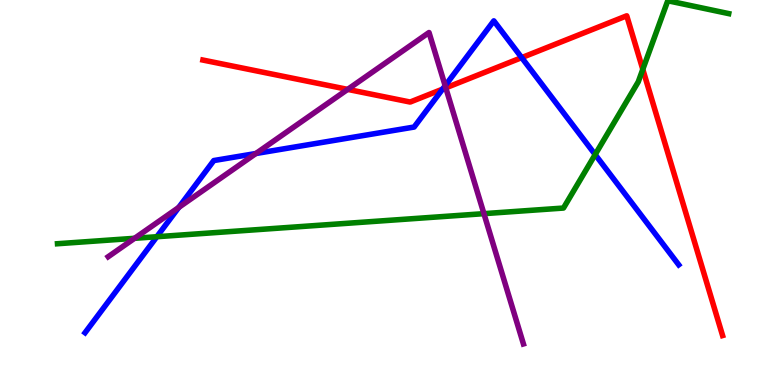[{'lines': ['blue', 'red'], 'intersections': [{'x': 5.71, 'y': 7.68}, {'x': 6.73, 'y': 8.5}]}, {'lines': ['green', 'red'], 'intersections': [{'x': 8.29, 'y': 8.2}]}, {'lines': ['purple', 'red'], 'intersections': [{'x': 4.49, 'y': 7.68}, {'x': 5.75, 'y': 7.72}]}, {'lines': ['blue', 'green'], 'intersections': [{'x': 2.02, 'y': 3.85}, {'x': 7.68, 'y': 5.99}]}, {'lines': ['blue', 'purple'], 'intersections': [{'x': 2.31, 'y': 4.61}, {'x': 3.3, 'y': 6.01}, {'x': 5.74, 'y': 7.77}]}, {'lines': ['green', 'purple'], 'intersections': [{'x': 1.74, 'y': 3.81}, {'x': 6.24, 'y': 4.45}]}]